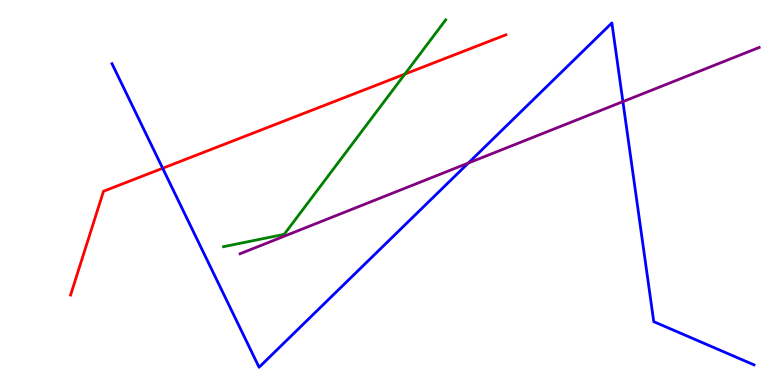[{'lines': ['blue', 'red'], 'intersections': [{'x': 2.1, 'y': 5.63}]}, {'lines': ['green', 'red'], 'intersections': [{'x': 5.22, 'y': 8.08}]}, {'lines': ['purple', 'red'], 'intersections': []}, {'lines': ['blue', 'green'], 'intersections': []}, {'lines': ['blue', 'purple'], 'intersections': [{'x': 6.04, 'y': 5.77}, {'x': 8.04, 'y': 7.36}]}, {'lines': ['green', 'purple'], 'intersections': []}]